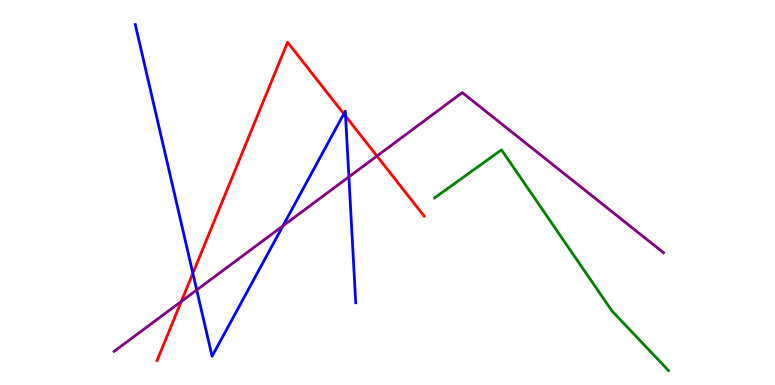[{'lines': ['blue', 'red'], 'intersections': [{'x': 2.49, 'y': 2.9}, {'x': 4.44, 'y': 7.04}, {'x': 4.46, 'y': 6.98}]}, {'lines': ['green', 'red'], 'intersections': []}, {'lines': ['purple', 'red'], 'intersections': [{'x': 2.34, 'y': 2.17}, {'x': 4.86, 'y': 5.95}]}, {'lines': ['blue', 'green'], 'intersections': []}, {'lines': ['blue', 'purple'], 'intersections': [{'x': 2.54, 'y': 2.47}, {'x': 3.65, 'y': 4.13}, {'x': 4.5, 'y': 5.41}]}, {'lines': ['green', 'purple'], 'intersections': []}]